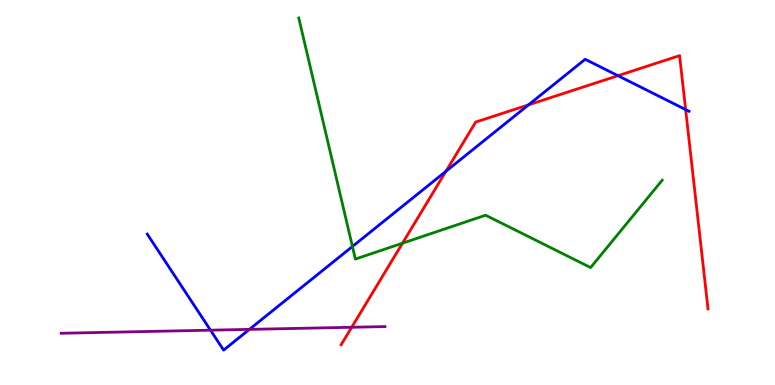[{'lines': ['blue', 'red'], 'intersections': [{'x': 5.75, 'y': 5.55}, {'x': 6.82, 'y': 7.28}, {'x': 7.97, 'y': 8.03}, {'x': 8.85, 'y': 7.15}]}, {'lines': ['green', 'red'], 'intersections': [{'x': 5.19, 'y': 3.68}]}, {'lines': ['purple', 'red'], 'intersections': [{'x': 4.54, 'y': 1.5}]}, {'lines': ['blue', 'green'], 'intersections': [{'x': 4.55, 'y': 3.6}]}, {'lines': ['blue', 'purple'], 'intersections': [{'x': 2.72, 'y': 1.42}, {'x': 3.22, 'y': 1.44}]}, {'lines': ['green', 'purple'], 'intersections': []}]